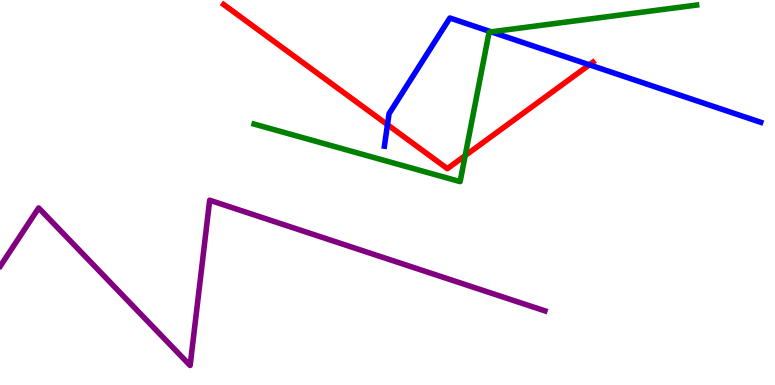[{'lines': ['blue', 'red'], 'intersections': [{'x': 5.0, 'y': 6.76}, {'x': 7.61, 'y': 8.32}]}, {'lines': ['green', 'red'], 'intersections': [{'x': 6.0, 'y': 5.96}]}, {'lines': ['purple', 'red'], 'intersections': []}, {'lines': ['blue', 'green'], 'intersections': [{'x': 6.34, 'y': 9.17}]}, {'lines': ['blue', 'purple'], 'intersections': []}, {'lines': ['green', 'purple'], 'intersections': []}]